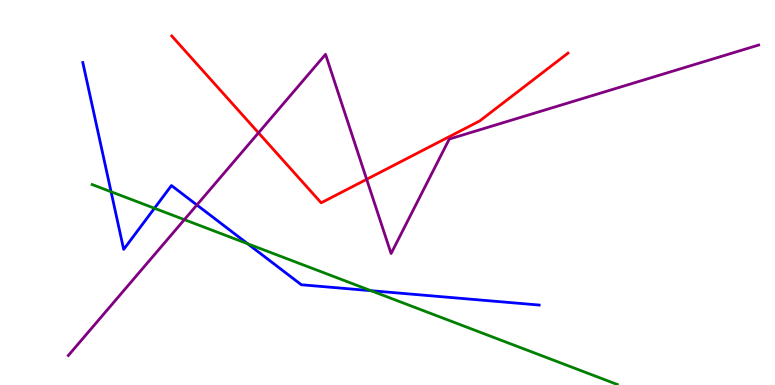[{'lines': ['blue', 'red'], 'intersections': []}, {'lines': ['green', 'red'], 'intersections': []}, {'lines': ['purple', 'red'], 'intersections': [{'x': 3.34, 'y': 6.55}, {'x': 4.73, 'y': 5.34}]}, {'lines': ['blue', 'green'], 'intersections': [{'x': 1.43, 'y': 5.02}, {'x': 1.99, 'y': 4.59}, {'x': 3.2, 'y': 3.67}, {'x': 4.79, 'y': 2.45}]}, {'lines': ['blue', 'purple'], 'intersections': [{'x': 2.54, 'y': 4.68}]}, {'lines': ['green', 'purple'], 'intersections': [{'x': 2.38, 'y': 4.29}]}]